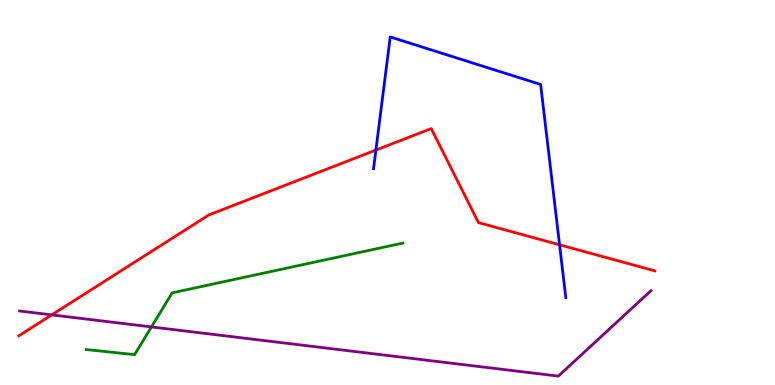[{'lines': ['blue', 'red'], 'intersections': [{'x': 4.85, 'y': 6.1}, {'x': 7.22, 'y': 3.64}]}, {'lines': ['green', 'red'], 'intersections': []}, {'lines': ['purple', 'red'], 'intersections': [{'x': 0.668, 'y': 1.82}]}, {'lines': ['blue', 'green'], 'intersections': []}, {'lines': ['blue', 'purple'], 'intersections': []}, {'lines': ['green', 'purple'], 'intersections': [{'x': 1.95, 'y': 1.51}]}]